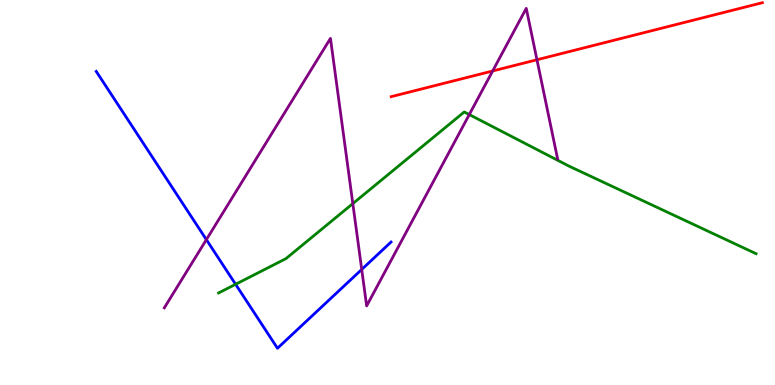[{'lines': ['blue', 'red'], 'intersections': []}, {'lines': ['green', 'red'], 'intersections': []}, {'lines': ['purple', 'red'], 'intersections': [{'x': 6.36, 'y': 8.16}, {'x': 6.93, 'y': 8.45}]}, {'lines': ['blue', 'green'], 'intersections': [{'x': 3.04, 'y': 2.62}]}, {'lines': ['blue', 'purple'], 'intersections': [{'x': 2.66, 'y': 3.78}, {'x': 4.67, 'y': 3.0}]}, {'lines': ['green', 'purple'], 'intersections': [{'x': 4.55, 'y': 4.71}, {'x': 6.06, 'y': 7.02}]}]